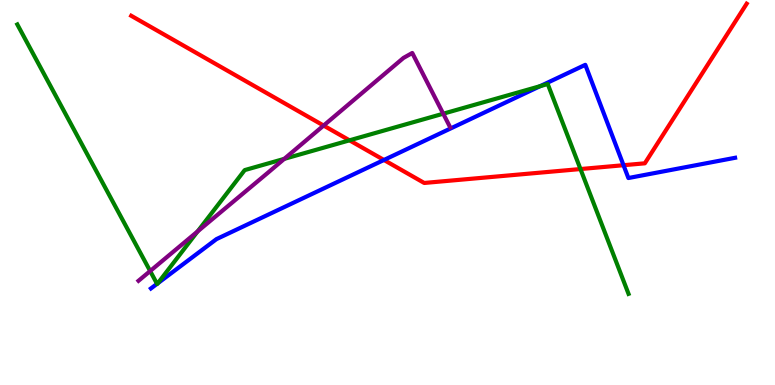[{'lines': ['blue', 'red'], 'intersections': [{'x': 4.95, 'y': 5.84}, {'x': 8.05, 'y': 5.71}]}, {'lines': ['green', 'red'], 'intersections': [{'x': 4.51, 'y': 6.36}, {'x': 7.49, 'y': 5.61}]}, {'lines': ['purple', 'red'], 'intersections': [{'x': 4.18, 'y': 6.74}]}, {'lines': ['blue', 'green'], 'intersections': [{'x': 2.03, 'y': 2.63}, {'x': 2.04, 'y': 2.64}, {'x': 6.97, 'y': 7.76}]}, {'lines': ['blue', 'purple'], 'intersections': []}, {'lines': ['green', 'purple'], 'intersections': [{'x': 1.94, 'y': 2.96}, {'x': 2.55, 'y': 3.99}, {'x': 3.67, 'y': 5.87}, {'x': 5.72, 'y': 7.05}]}]